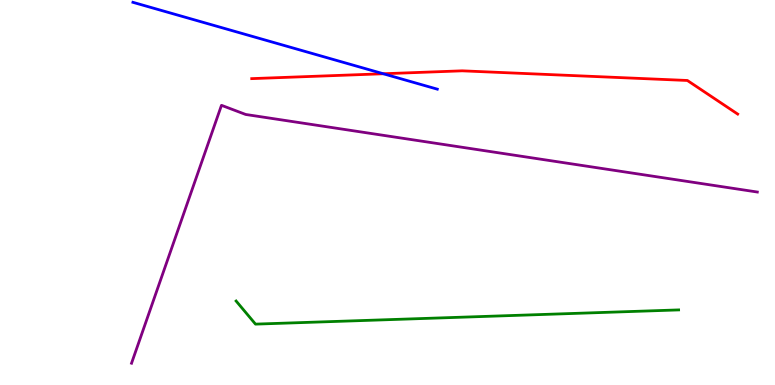[{'lines': ['blue', 'red'], 'intersections': [{'x': 4.95, 'y': 8.08}]}, {'lines': ['green', 'red'], 'intersections': []}, {'lines': ['purple', 'red'], 'intersections': []}, {'lines': ['blue', 'green'], 'intersections': []}, {'lines': ['blue', 'purple'], 'intersections': []}, {'lines': ['green', 'purple'], 'intersections': []}]